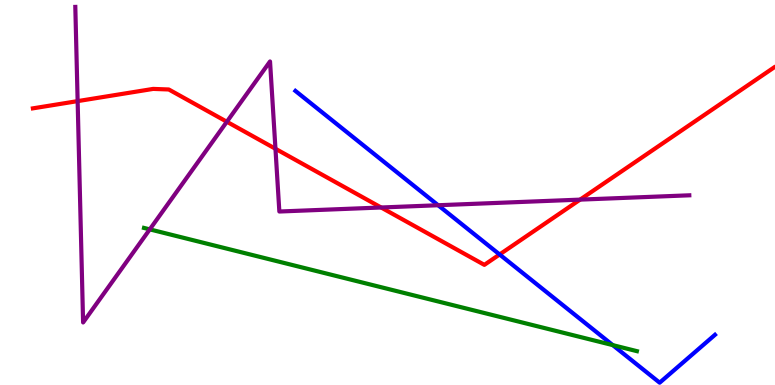[{'lines': ['blue', 'red'], 'intersections': [{'x': 6.45, 'y': 3.39}]}, {'lines': ['green', 'red'], 'intersections': []}, {'lines': ['purple', 'red'], 'intersections': [{'x': 1.0, 'y': 7.37}, {'x': 2.93, 'y': 6.84}, {'x': 3.55, 'y': 6.14}, {'x': 4.92, 'y': 4.61}, {'x': 7.49, 'y': 4.81}]}, {'lines': ['blue', 'green'], 'intersections': [{'x': 7.91, 'y': 1.04}]}, {'lines': ['blue', 'purple'], 'intersections': [{'x': 5.65, 'y': 4.67}]}, {'lines': ['green', 'purple'], 'intersections': [{'x': 1.93, 'y': 4.04}]}]